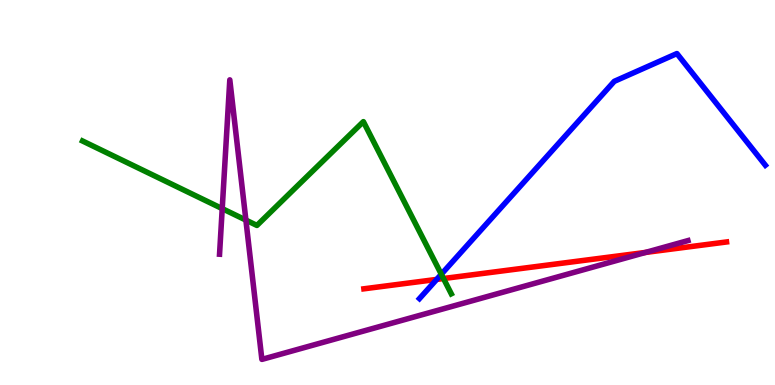[{'lines': ['blue', 'red'], 'intersections': [{'x': 5.63, 'y': 2.74}]}, {'lines': ['green', 'red'], 'intersections': [{'x': 5.72, 'y': 2.77}]}, {'lines': ['purple', 'red'], 'intersections': [{'x': 8.33, 'y': 3.44}]}, {'lines': ['blue', 'green'], 'intersections': [{'x': 5.69, 'y': 2.88}]}, {'lines': ['blue', 'purple'], 'intersections': []}, {'lines': ['green', 'purple'], 'intersections': [{'x': 2.87, 'y': 4.58}, {'x': 3.17, 'y': 4.28}]}]